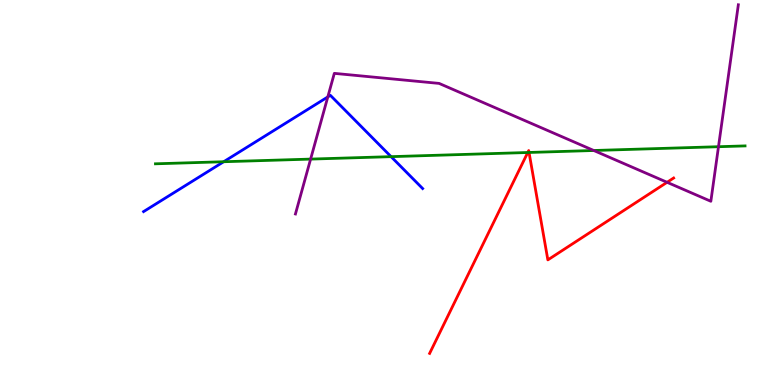[{'lines': ['blue', 'red'], 'intersections': []}, {'lines': ['green', 'red'], 'intersections': [{'x': 6.81, 'y': 6.04}, {'x': 6.83, 'y': 6.04}]}, {'lines': ['purple', 'red'], 'intersections': [{'x': 8.61, 'y': 5.27}]}, {'lines': ['blue', 'green'], 'intersections': [{'x': 2.89, 'y': 5.8}, {'x': 5.05, 'y': 5.93}]}, {'lines': ['blue', 'purple'], 'intersections': [{'x': 4.23, 'y': 7.48}]}, {'lines': ['green', 'purple'], 'intersections': [{'x': 4.01, 'y': 5.87}, {'x': 7.66, 'y': 6.09}, {'x': 9.27, 'y': 6.19}]}]